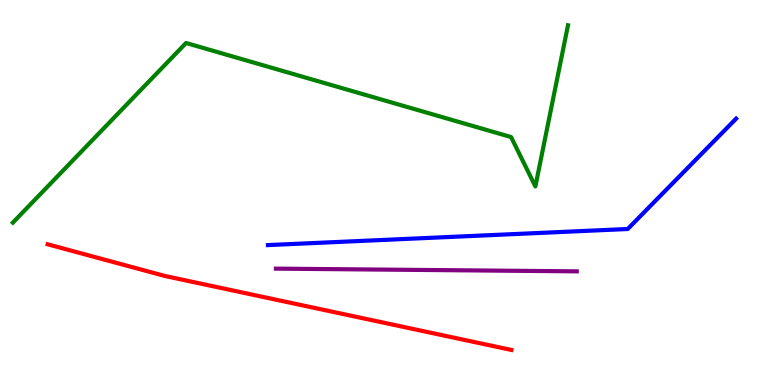[{'lines': ['blue', 'red'], 'intersections': []}, {'lines': ['green', 'red'], 'intersections': []}, {'lines': ['purple', 'red'], 'intersections': []}, {'lines': ['blue', 'green'], 'intersections': []}, {'lines': ['blue', 'purple'], 'intersections': []}, {'lines': ['green', 'purple'], 'intersections': []}]